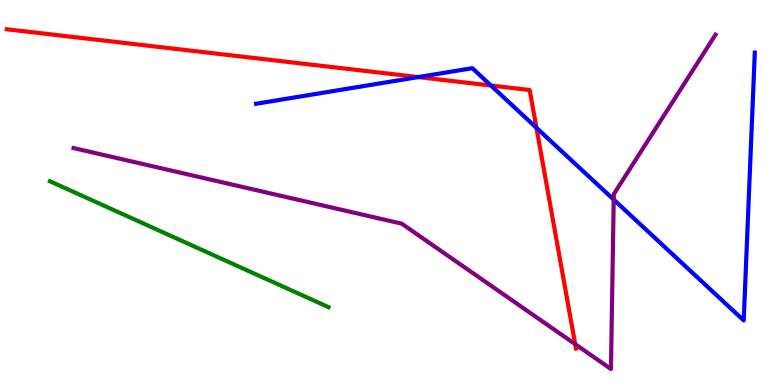[{'lines': ['blue', 'red'], 'intersections': [{'x': 5.4, 'y': 8.0}, {'x': 6.33, 'y': 7.78}, {'x': 6.92, 'y': 6.68}]}, {'lines': ['green', 'red'], 'intersections': []}, {'lines': ['purple', 'red'], 'intersections': [{'x': 7.42, 'y': 1.06}]}, {'lines': ['blue', 'green'], 'intersections': []}, {'lines': ['blue', 'purple'], 'intersections': [{'x': 7.92, 'y': 4.82}]}, {'lines': ['green', 'purple'], 'intersections': []}]